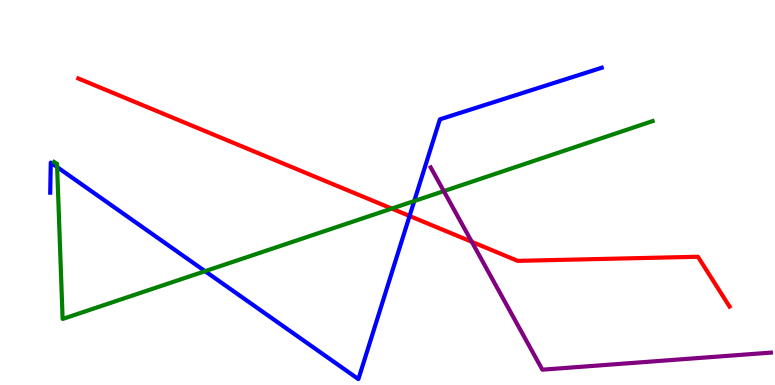[{'lines': ['blue', 'red'], 'intersections': [{'x': 5.28, 'y': 4.39}]}, {'lines': ['green', 'red'], 'intersections': [{'x': 5.05, 'y': 4.58}]}, {'lines': ['purple', 'red'], 'intersections': [{'x': 6.09, 'y': 3.72}]}, {'lines': ['blue', 'green'], 'intersections': [{'x': 0.737, 'y': 5.66}, {'x': 2.65, 'y': 2.96}, {'x': 5.35, 'y': 4.78}]}, {'lines': ['blue', 'purple'], 'intersections': []}, {'lines': ['green', 'purple'], 'intersections': [{'x': 5.73, 'y': 5.04}]}]